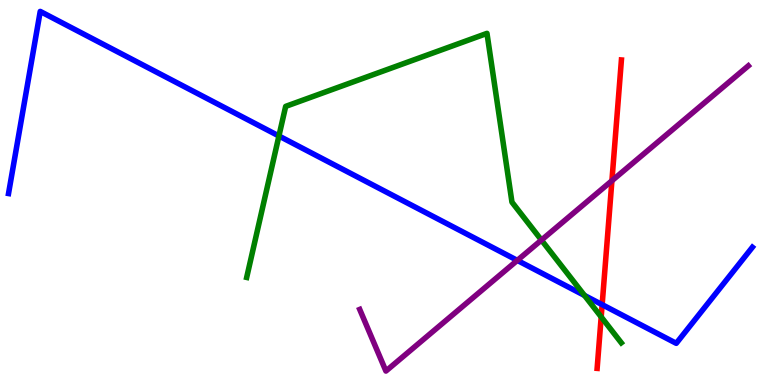[{'lines': ['blue', 'red'], 'intersections': [{'x': 7.77, 'y': 2.09}]}, {'lines': ['green', 'red'], 'intersections': [{'x': 7.76, 'y': 1.77}]}, {'lines': ['purple', 'red'], 'intersections': [{'x': 7.9, 'y': 5.31}]}, {'lines': ['blue', 'green'], 'intersections': [{'x': 3.6, 'y': 6.47}, {'x': 7.54, 'y': 2.33}]}, {'lines': ['blue', 'purple'], 'intersections': [{'x': 6.68, 'y': 3.24}]}, {'lines': ['green', 'purple'], 'intersections': [{'x': 6.99, 'y': 3.76}]}]